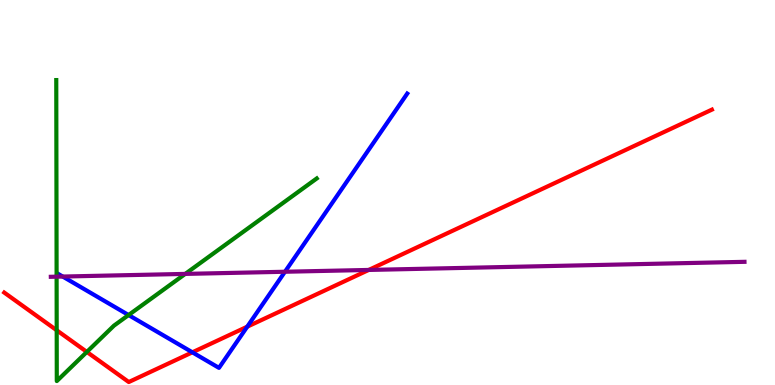[{'lines': ['blue', 'red'], 'intersections': [{'x': 2.48, 'y': 0.849}, {'x': 3.19, 'y': 1.51}]}, {'lines': ['green', 'red'], 'intersections': [{'x': 0.732, 'y': 1.42}, {'x': 1.12, 'y': 0.859}]}, {'lines': ['purple', 'red'], 'intersections': [{'x': 4.76, 'y': 2.99}]}, {'lines': ['blue', 'green'], 'intersections': [{'x': 1.66, 'y': 1.82}]}, {'lines': ['blue', 'purple'], 'intersections': [{'x': 0.809, 'y': 2.82}, {'x': 3.68, 'y': 2.94}]}, {'lines': ['green', 'purple'], 'intersections': [{'x': 0.73, 'y': 2.81}, {'x': 2.39, 'y': 2.89}]}]